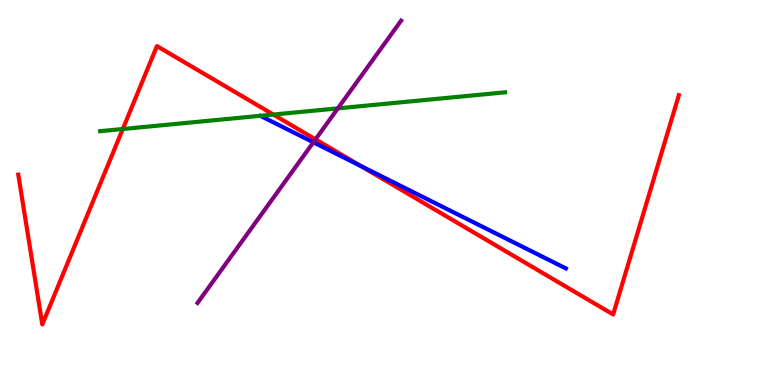[{'lines': ['blue', 'red'], 'intersections': [{'x': 4.65, 'y': 5.69}]}, {'lines': ['green', 'red'], 'intersections': [{'x': 1.58, 'y': 6.65}, {'x': 3.53, 'y': 7.02}]}, {'lines': ['purple', 'red'], 'intersections': [{'x': 4.07, 'y': 6.38}]}, {'lines': ['blue', 'green'], 'intersections': []}, {'lines': ['blue', 'purple'], 'intersections': [{'x': 4.04, 'y': 6.3}]}, {'lines': ['green', 'purple'], 'intersections': [{'x': 4.36, 'y': 7.19}]}]